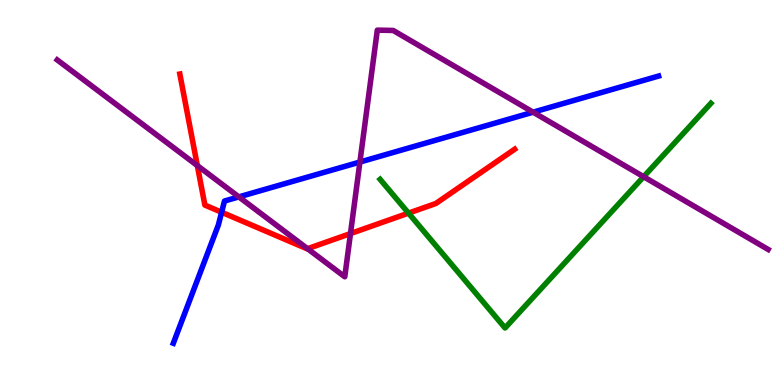[{'lines': ['blue', 'red'], 'intersections': [{'x': 2.86, 'y': 4.49}]}, {'lines': ['green', 'red'], 'intersections': [{'x': 5.27, 'y': 4.46}]}, {'lines': ['purple', 'red'], 'intersections': [{'x': 2.55, 'y': 5.7}, {'x': 3.97, 'y': 3.54}, {'x': 4.52, 'y': 3.93}]}, {'lines': ['blue', 'green'], 'intersections': []}, {'lines': ['blue', 'purple'], 'intersections': [{'x': 3.08, 'y': 4.89}, {'x': 4.64, 'y': 5.79}, {'x': 6.88, 'y': 7.09}]}, {'lines': ['green', 'purple'], 'intersections': [{'x': 8.3, 'y': 5.41}]}]